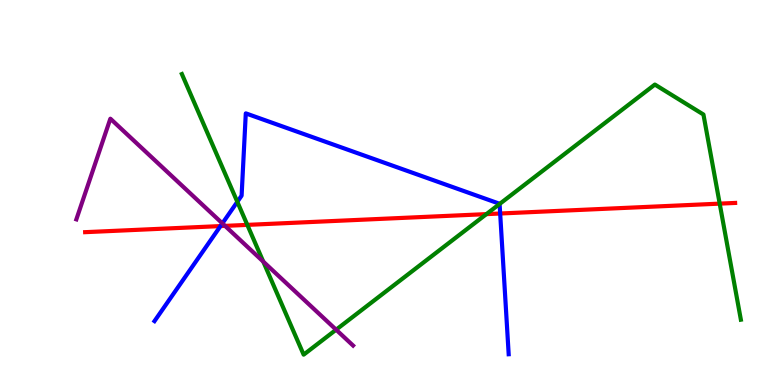[{'lines': ['blue', 'red'], 'intersections': [{'x': 2.85, 'y': 4.13}, {'x': 6.45, 'y': 4.45}]}, {'lines': ['green', 'red'], 'intersections': [{'x': 3.19, 'y': 4.16}, {'x': 6.28, 'y': 4.44}, {'x': 9.29, 'y': 4.71}]}, {'lines': ['purple', 'red'], 'intersections': [{'x': 2.9, 'y': 4.13}]}, {'lines': ['blue', 'green'], 'intersections': [{'x': 3.06, 'y': 4.76}, {'x': 6.45, 'y': 4.7}]}, {'lines': ['blue', 'purple'], 'intersections': [{'x': 2.87, 'y': 4.2}]}, {'lines': ['green', 'purple'], 'intersections': [{'x': 3.4, 'y': 3.21}, {'x': 4.34, 'y': 1.44}]}]